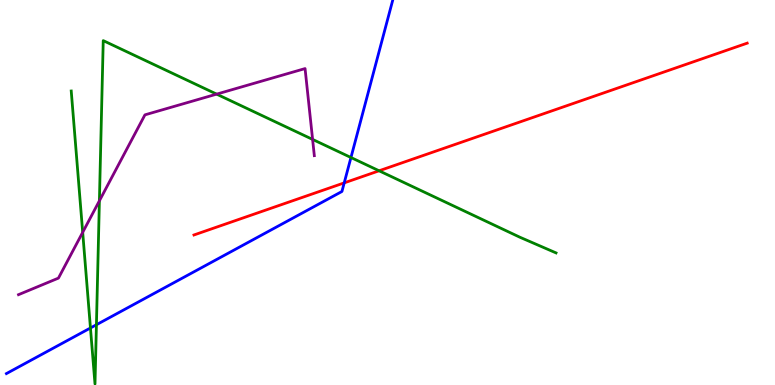[{'lines': ['blue', 'red'], 'intersections': [{'x': 4.44, 'y': 5.25}]}, {'lines': ['green', 'red'], 'intersections': [{'x': 4.89, 'y': 5.56}]}, {'lines': ['purple', 'red'], 'intersections': []}, {'lines': ['blue', 'green'], 'intersections': [{'x': 1.17, 'y': 1.48}, {'x': 1.24, 'y': 1.57}, {'x': 4.53, 'y': 5.91}]}, {'lines': ['blue', 'purple'], 'intersections': []}, {'lines': ['green', 'purple'], 'intersections': [{'x': 1.07, 'y': 3.97}, {'x': 1.28, 'y': 4.78}, {'x': 2.8, 'y': 7.55}, {'x': 4.03, 'y': 6.38}]}]